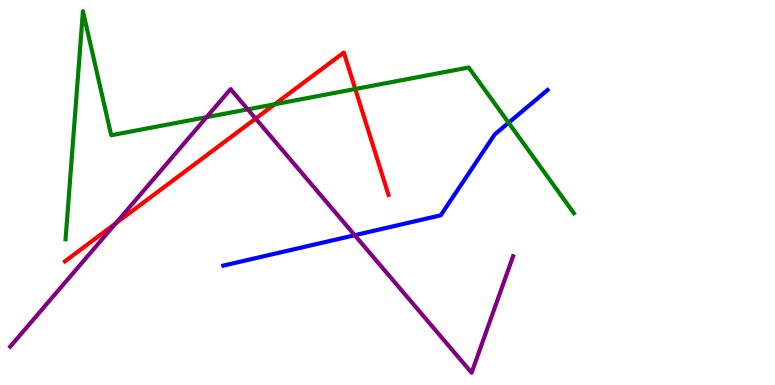[{'lines': ['blue', 'red'], 'intersections': []}, {'lines': ['green', 'red'], 'intersections': [{'x': 3.55, 'y': 7.29}, {'x': 4.58, 'y': 7.69}]}, {'lines': ['purple', 'red'], 'intersections': [{'x': 1.49, 'y': 4.2}, {'x': 3.3, 'y': 6.92}]}, {'lines': ['blue', 'green'], 'intersections': [{'x': 6.56, 'y': 6.81}]}, {'lines': ['blue', 'purple'], 'intersections': [{'x': 4.58, 'y': 3.89}]}, {'lines': ['green', 'purple'], 'intersections': [{'x': 2.67, 'y': 6.96}, {'x': 3.2, 'y': 7.16}]}]